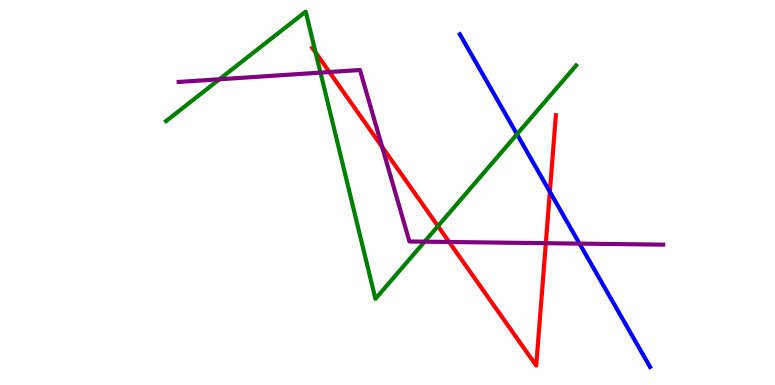[{'lines': ['blue', 'red'], 'intersections': [{'x': 7.1, 'y': 5.02}]}, {'lines': ['green', 'red'], 'intersections': [{'x': 4.07, 'y': 8.64}, {'x': 5.65, 'y': 4.13}]}, {'lines': ['purple', 'red'], 'intersections': [{'x': 4.25, 'y': 8.13}, {'x': 4.93, 'y': 6.18}, {'x': 5.8, 'y': 3.71}, {'x': 7.04, 'y': 3.68}]}, {'lines': ['blue', 'green'], 'intersections': [{'x': 6.67, 'y': 6.51}]}, {'lines': ['blue', 'purple'], 'intersections': [{'x': 7.48, 'y': 3.67}]}, {'lines': ['green', 'purple'], 'intersections': [{'x': 2.83, 'y': 7.94}, {'x': 4.14, 'y': 8.11}, {'x': 5.48, 'y': 3.72}]}]